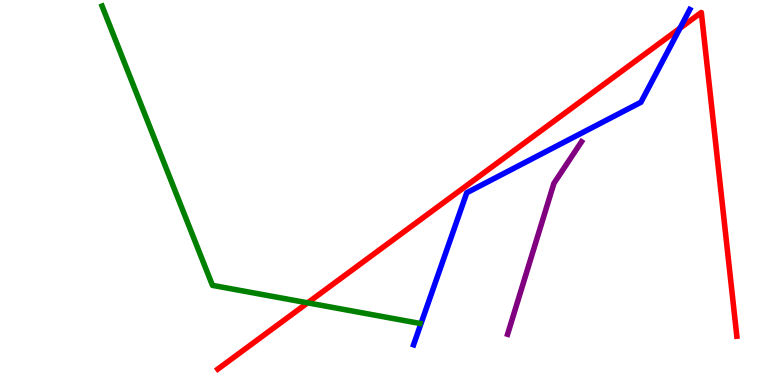[{'lines': ['blue', 'red'], 'intersections': [{'x': 8.77, 'y': 9.27}]}, {'lines': ['green', 'red'], 'intersections': [{'x': 3.97, 'y': 2.13}]}, {'lines': ['purple', 'red'], 'intersections': []}, {'lines': ['blue', 'green'], 'intersections': []}, {'lines': ['blue', 'purple'], 'intersections': []}, {'lines': ['green', 'purple'], 'intersections': []}]